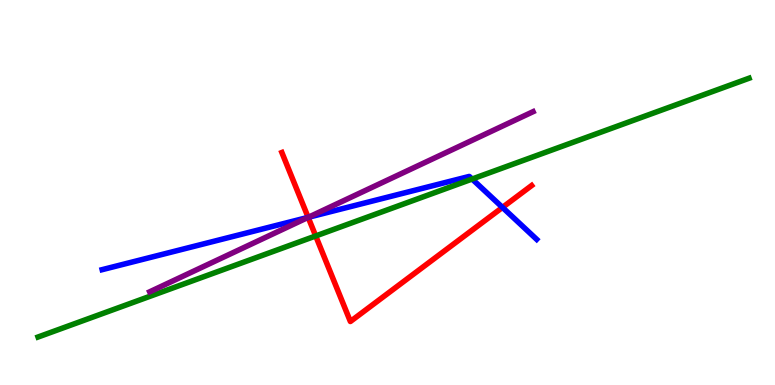[{'lines': ['blue', 'red'], 'intersections': [{'x': 3.98, 'y': 4.35}, {'x': 6.48, 'y': 4.61}]}, {'lines': ['green', 'red'], 'intersections': [{'x': 4.07, 'y': 3.87}]}, {'lines': ['purple', 'red'], 'intersections': [{'x': 3.98, 'y': 4.35}]}, {'lines': ['blue', 'green'], 'intersections': [{'x': 6.09, 'y': 5.35}]}, {'lines': ['blue', 'purple'], 'intersections': [{'x': 3.98, 'y': 4.35}]}, {'lines': ['green', 'purple'], 'intersections': []}]